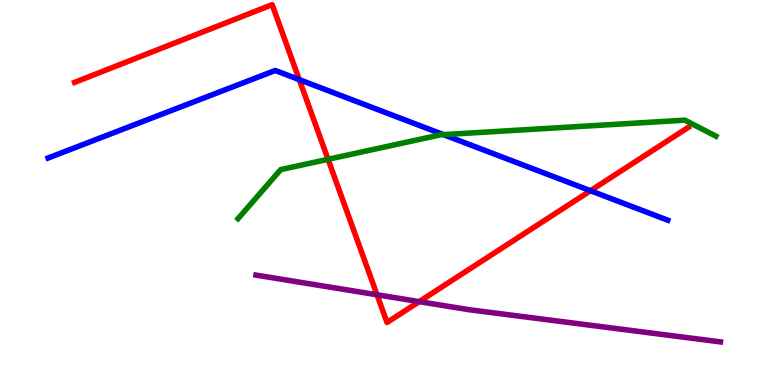[{'lines': ['blue', 'red'], 'intersections': [{'x': 3.86, 'y': 7.93}, {'x': 7.62, 'y': 5.05}]}, {'lines': ['green', 'red'], 'intersections': [{'x': 4.23, 'y': 5.86}]}, {'lines': ['purple', 'red'], 'intersections': [{'x': 4.86, 'y': 2.34}, {'x': 5.41, 'y': 2.17}]}, {'lines': ['blue', 'green'], 'intersections': [{'x': 5.72, 'y': 6.5}]}, {'lines': ['blue', 'purple'], 'intersections': []}, {'lines': ['green', 'purple'], 'intersections': []}]